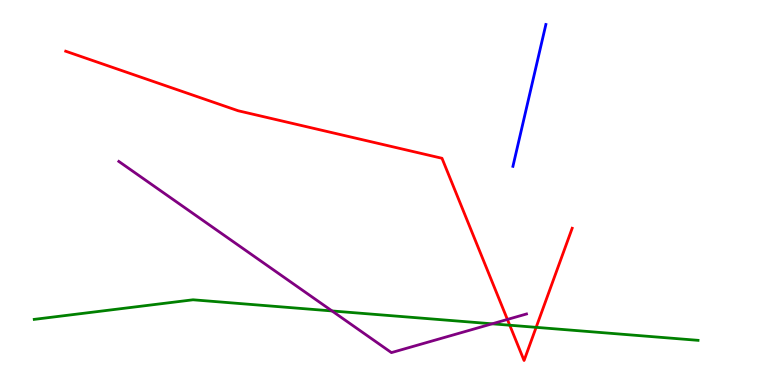[{'lines': ['blue', 'red'], 'intersections': []}, {'lines': ['green', 'red'], 'intersections': [{'x': 6.58, 'y': 1.55}, {'x': 6.92, 'y': 1.5}]}, {'lines': ['purple', 'red'], 'intersections': [{'x': 6.55, 'y': 1.7}]}, {'lines': ['blue', 'green'], 'intersections': []}, {'lines': ['blue', 'purple'], 'intersections': []}, {'lines': ['green', 'purple'], 'intersections': [{'x': 4.28, 'y': 1.92}, {'x': 6.35, 'y': 1.59}]}]